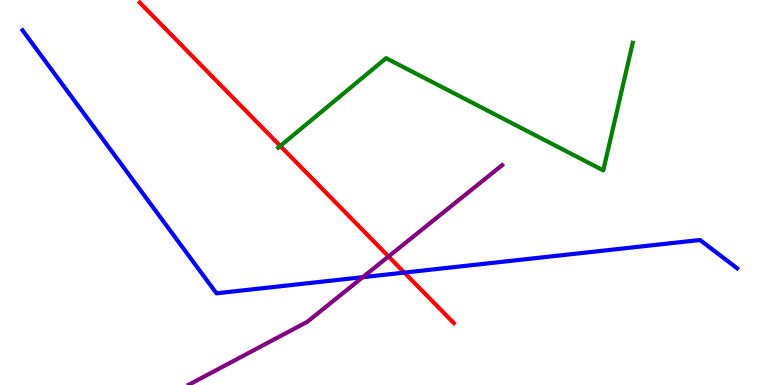[{'lines': ['blue', 'red'], 'intersections': [{'x': 5.22, 'y': 2.92}]}, {'lines': ['green', 'red'], 'intersections': [{'x': 3.62, 'y': 6.21}]}, {'lines': ['purple', 'red'], 'intersections': [{'x': 5.01, 'y': 3.34}]}, {'lines': ['blue', 'green'], 'intersections': []}, {'lines': ['blue', 'purple'], 'intersections': [{'x': 4.68, 'y': 2.8}]}, {'lines': ['green', 'purple'], 'intersections': []}]